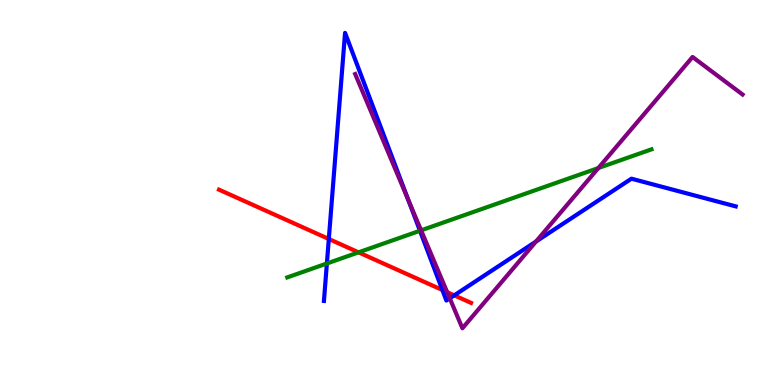[{'lines': ['blue', 'red'], 'intersections': [{'x': 4.24, 'y': 3.79}, {'x': 5.71, 'y': 2.47}, {'x': 5.86, 'y': 2.33}]}, {'lines': ['green', 'red'], 'intersections': [{'x': 4.63, 'y': 3.45}]}, {'lines': ['purple', 'red'], 'intersections': [{'x': 5.77, 'y': 2.41}]}, {'lines': ['blue', 'green'], 'intersections': [{'x': 4.22, 'y': 3.16}, {'x': 5.42, 'y': 4.01}]}, {'lines': ['blue', 'purple'], 'intersections': [{'x': 5.27, 'y': 4.8}, {'x': 5.8, 'y': 2.25}, {'x': 6.92, 'y': 3.73}]}, {'lines': ['green', 'purple'], 'intersections': [{'x': 5.43, 'y': 4.02}, {'x': 7.72, 'y': 5.64}]}]